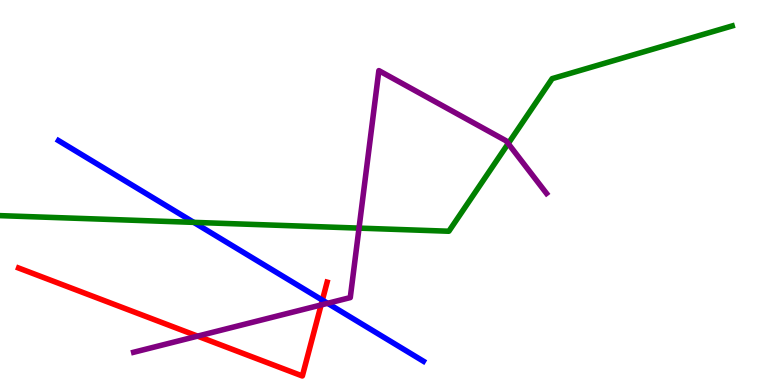[{'lines': ['blue', 'red'], 'intersections': [{'x': 4.16, 'y': 2.2}]}, {'lines': ['green', 'red'], 'intersections': []}, {'lines': ['purple', 'red'], 'intersections': [{'x': 2.55, 'y': 1.27}, {'x': 4.14, 'y': 2.08}]}, {'lines': ['blue', 'green'], 'intersections': [{'x': 2.5, 'y': 4.22}]}, {'lines': ['blue', 'purple'], 'intersections': [{'x': 4.23, 'y': 2.12}]}, {'lines': ['green', 'purple'], 'intersections': [{'x': 4.63, 'y': 4.08}, {'x': 6.56, 'y': 6.27}]}]